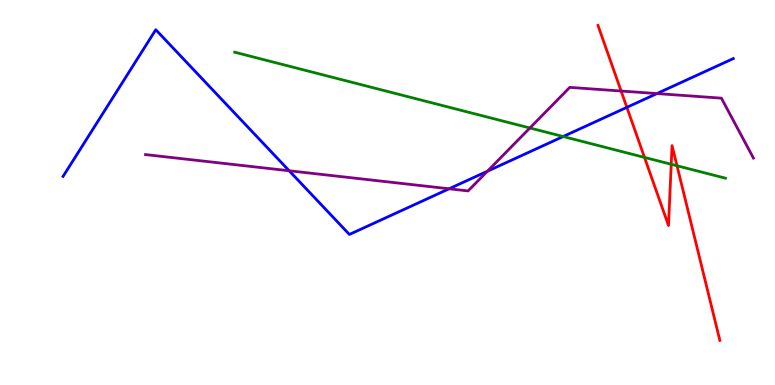[{'lines': ['blue', 'red'], 'intersections': [{'x': 8.09, 'y': 7.21}]}, {'lines': ['green', 'red'], 'intersections': [{'x': 8.32, 'y': 5.91}, {'x': 8.66, 'y': 5.73}, {'x': 8.74, 'y': 5.69}]}, {'lines': ['purple', 'red'], 'intersections': [{'x': 8.01, 'y': 7.64}]}, {'lines': ['blue', 'green'], 'intersections': [{'x': 7.27, 'y': 6.45}]}, {'lines': ['blue', 'purple'], 'intersections': [{'x': 3.73, 'y': 5.56}, {'x': 5.79, 'y': 5.1}, {'x': 6.29, 'y': 5.55}, {'x': 8.48, 'y': 7.57}]}, {'lines': ['green', 'purple'], 'intersections': [{'x': 6.84, 'y': 6.68}]}]